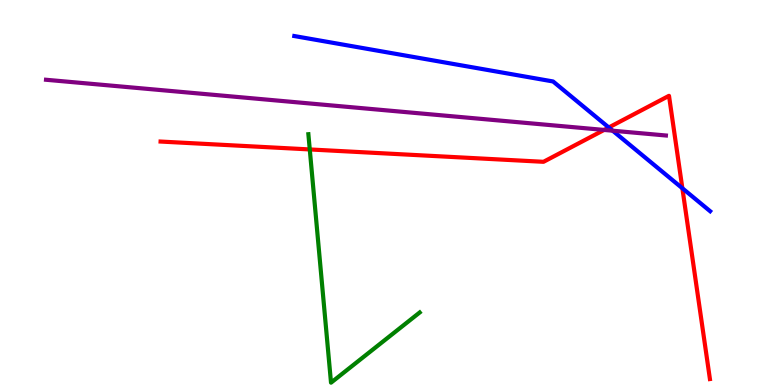[{'lines': ['blue', 'red'], 'intersections': [{'x': 7.86, 'y': 6.69}, {'x': 8.8, 'y': 5.11}]}, {'lines': ['green', 'red'], 'intersections': [{'x': 4.0, 'y': 6.12}]}, {'lines': ['purple', 'red'], 'intersections': [{'x': 7.79, 'y': 6.62}]}, {'lines': ['blue', 'green'], 'intersections': []}, {'lines': ['blue', 'purple'], 'intersections': [{'x': 7.91, 'y': 6.6}]}, {'lines': ['green', 'purple'], 'intersections': []}]